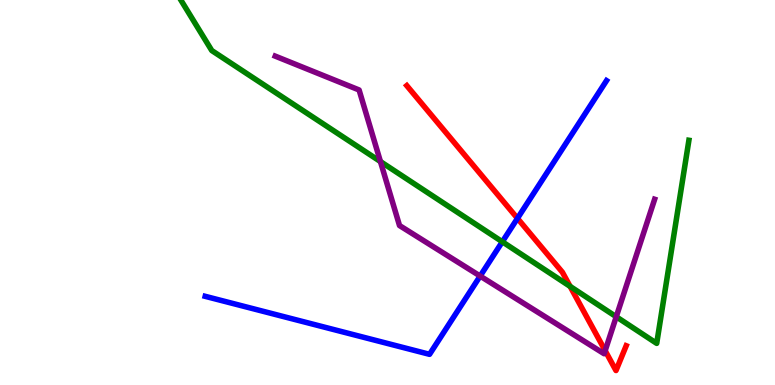[{'lines': ['blue', 'red'], 'intersections': [{'x': 6.68, 'y': 4.33}]}, {'lines': ['green', 'red'], 'intersections': [{'x': 7.36, 'y': 2.56}]}, {'lines': ['purple', 'red'], 'intersections': [{'x': 7.81, 'y': 0.891}]}, {'lines': ['blue', 'green'], 'intersections': [{'x': 6.48, 'y': 3.72}]}, {'lines': ['blue', 'purple'], 'intersections': [{'x': 6.2, 'y': 2.83}]}, {'lines': ['green', 'purple'], 'intersections': [{'x': 4.91, 'y': 5.8}, {'x': 7.95, 'y': 1.77}]}]